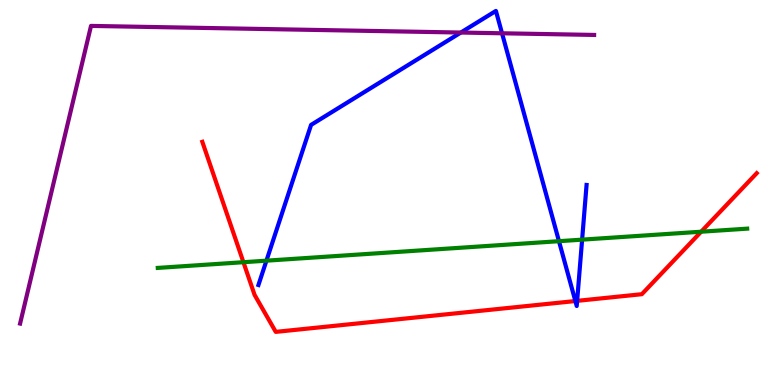[{'lines': ['blue', 'red'], 'intersections': [{'x': 7.42, 'y': 2.18}, {'x': 7.45, 'y': 2.19}]}, {'lines': ['green', 'red'], 'intersections': [{'x': 3.14, 'y': 3.19}, {'x': 9.05, 'y': 3.98}]}, {'lines': ['purple', 'red'], 'intersections': []}, {'lines': ['blue', 'green'], 'intersections': [{'x': 3.44, 'y': 3.23}, {'x': 7.21, 'y': 3.74}, {'x': 7.51, 'y': 3.78}]}, {'lines': ['blue', 'purple'], 'intersections': [{'x': 5.95, 'y': 9.15}, {'x': 6.48, 'y': 9.14}]}, {'lines': ['green', 'purple'], 'intersections': []}]